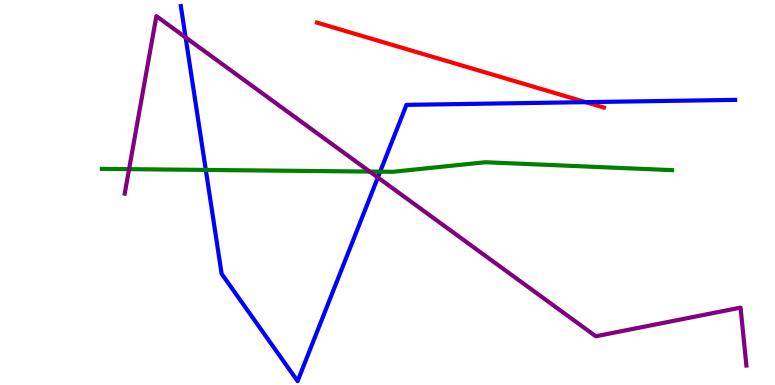[{'lines': ['blue', 'red'], 'intersections': [{'x': 7.56, 'y': 7.35}]}, {'lines': ['green', 'red'], 'intersections': []}, {'lines': ['purple', 'red'], 'intersections': []}, {'lines': ['blue', 'green'], 'intersections': [{'x': 2.66, 'y': 5.59}, {'x': 4.91, 'y': 5.54}]}, {'lines': ['blue', 'purple'], 'intersections': [{'x': 2.39, 'y': 9.03}, {'x': 4.88, 'y': 5.39}]}, {'lines': ['green', 'purple'], 'intersections': [{'x': 1.67, 'y': 5.61}, {'x': 4.77, 'y': 5.54}]}]